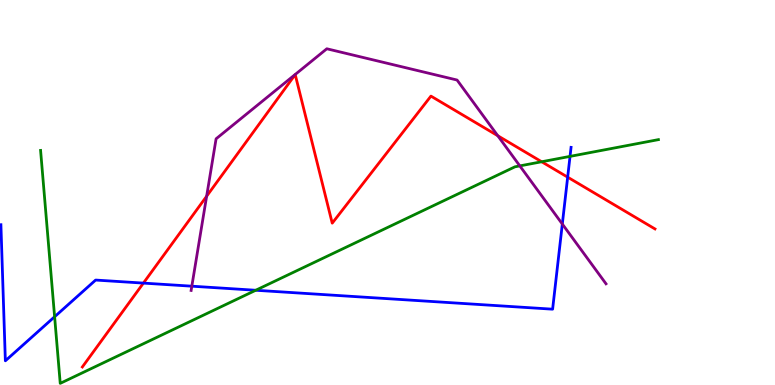[{'lines': ['blue', 'red'], 'intersections': [{'x': 1.85, 'y': 2.65}, {'x': 7.32, 'y': 5.4}]}, {'lines': ['green', 'red'], 'intersections': [{'x': 6.99, 'y': 5.8}]}, {'lines': ['purple', 'red'], 'intersections': [{'x': 2.67, 'y': 4.9}, {'x': 6.42, 'y': 6.47}]}, {'lines': ['blue', 'green'], 'intersections': [{'x': 0.705, 'y': 1.77}, {'x': 3.3, 'y': 2.46}, {'x': 7.36, 'y': 5.94}]}, {'lines': ['blue', 'purple'], 'intersections': [{'x': 2.48, 'y': 2.57}, {'x': 7.26, 'y': 4.18}]}, {'lines': ['green', 'purple'], 'intersections': [{'x': 6.71, 'y': 5.69}]}]